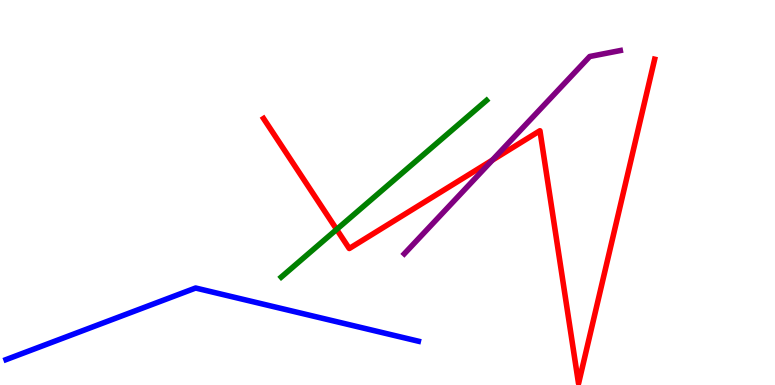[{'lines': ['blue', 'red'], 'intersections': []}, {'lines': ['green', 'red'], 'intersections': [{'x': 4.34, 'y': 4.04}]}, {'lines': ['purple', 'red'], 'intersections': [{'x': 6.35, 'y': 5.84}]}, {'lines': ['blue', 'green'], 'intersections': []}, {'lines': ['blue', 'purple'], 'intersections': []}, {'lines': ['green', 'purple'], 'intersections': []}]